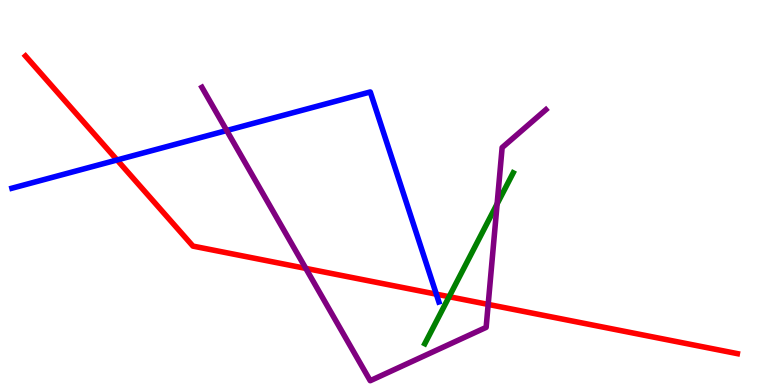[{'lines': ['blue', 'red'], 'intersections': [{'x': 1.51, 'y': 5.84}, {'x': 5.63, 'y': 2.36}]}, {'lines': ['green', 'red'], 'intersections': [{'x': 5.8, 'y': 2.29}]}, {'lines': ['purple', 'red'], 'intersections': [{'x': 3.95, 'y': 3.03}, {'x': 6.3, 'y': 2.09}]}, {'lines': ['blue', 'green'], 'intersections': []}, {'lines': ['blue', 'purple'], 'intersections': [{'x': 2.93, 'y': 6.61}]}, {'lines': ['green', 'purple'], 'intersections': [{'x': 6.41, 'y': 4.7}]}]